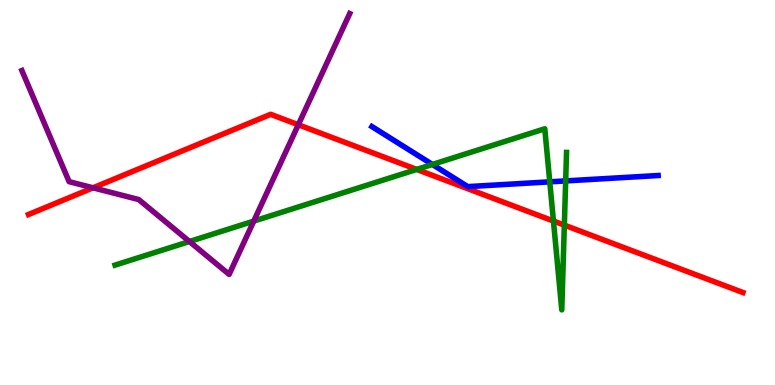[{'lines': ['blue', 'red'], 'intersections': []}, {'lines': ['green', 'red'], 'intersections': [{'x': 5.38, 'y': 5.6}, {'x': 7.14, 'y': 4.26}, {'x': 7.28, 'y': 4.15}]}, {'lines': ['purple', 'red'], 'intersections': [{'x': 1.2, 'y': 5.12}, {'x': 3.85, 'y': 6.76}]}, {'lines': ['blue', 'green'], 'intersections': [{'x': 5.58, 'y': 5.73}, {'x': 7.09, 'y': 5.28}, {'x': 7.3, 'y': 5.3}]}, {'lines': ['blue', 'purple'], 'intersections': []}, {'lines': ['green', 'purple'], 'intersections': [{'x': 2.44, 'y': 3.73}, {'x': 3.27, 'y': 4.26}]}]